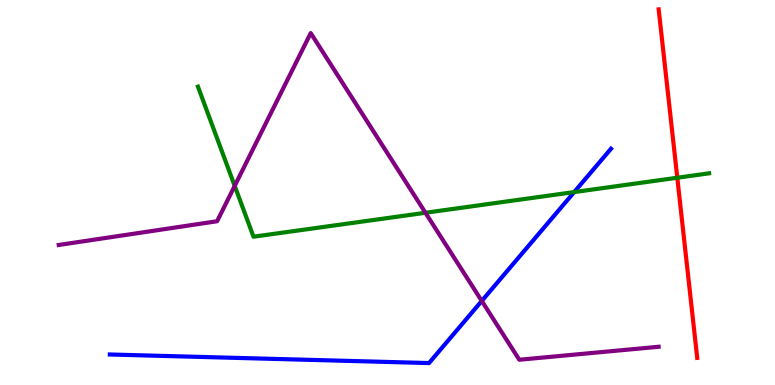[{'lines': ['blue', 'red'], 'intersections': []}, {'lines': ['green', 'red'], 'intersections': [{'x': 8.74, 'y': 5.38}]}, {'lines': ['purple', 'red'], 'intersections': []}, {'lines': ['blue', 'green'], 'intersections': [{'x': 7.41, 'y': 5.01}]}, {'lines': ['blue', 'purple'], 'intersections': [{'x': 6.22, 'y': 2.18}]}, {'lines': ['green', 'purple'], 'intersections': [{'x': 3.03, 'y': 5.17}, {'x': 5.49, 'y': 4.47}]}]